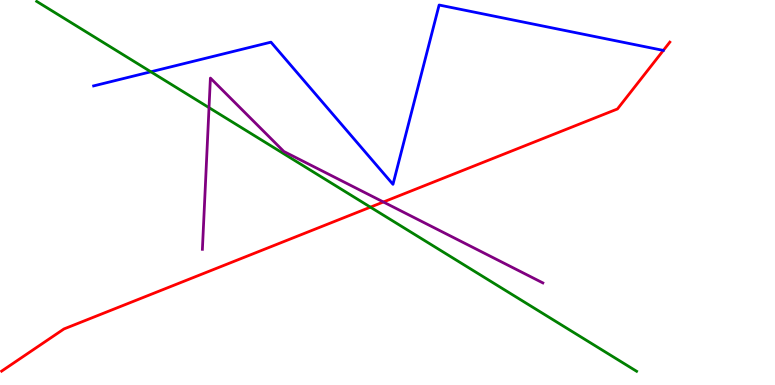[{'lines': ['blue', 'red'], 'intersections': []}, {'lines': ['green', 'red'], 'intersections': [{'x': 4.78, 'y': 4.62}]}, {'lines': ['purple', 'red'], 'intersections': [{'x': 4.95, 'y': 4.75}]}, {'lines': ['blue', 'green'], 'intersections': [{'x': 1.95, 'y': 8.14}]}, {'lines': ['blue', 'purple'], 'intersections': []}, {'lines': ['green', 'purple'], 'intersections': [{'x': 2.7, 'y': 7.2}]}]